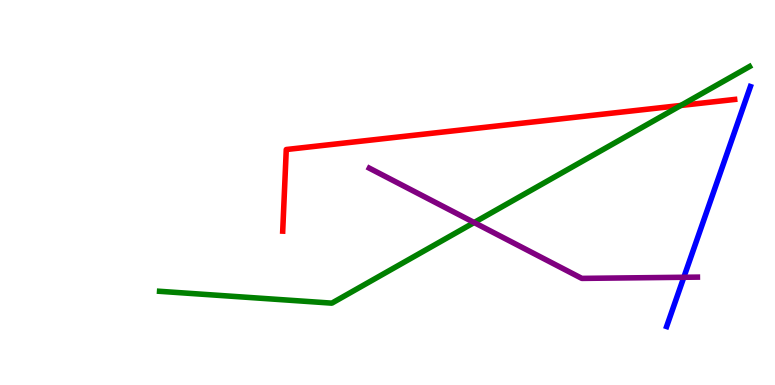[{'lines': ['blue', 'red'], 'intersections': []}, {'lines': ['green', 'red'], 'intersections': [{'x': 8.78, 'y': 7.26}]}, {'lines': ['purple', 'red'], 'intersections': []}, {'lines': ['blue', 'green'], 'intersections': []}, {'lines': ['blue', 'purple'], 'intersections': [{'x': 8.82, 'y': 2.8}]}, {'lines': ['green', 'purple'], 'intersections': [{'x': 6.12, 'y': 4.22}]}]